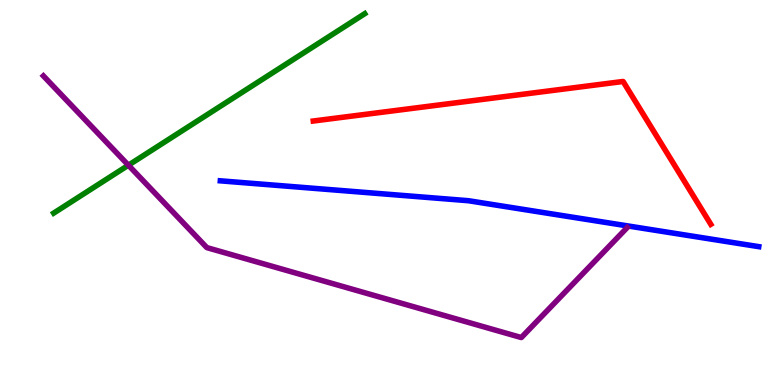[{'lines': ['blue', 'red'], 'intersections': []}, {'lines': ['green', 'red'], 'intersections': []}, {'lines': ['purple', 'red'], 'intersections': []}, {'lines': ['blue', 'green'], 'intersections': []}, {'lines': ['blue', 'purple'], 'intersections': []}, {'lines': ['green', 'purple'], 'intersections': [{'x': 1.66, 'y': 5.71}]}]